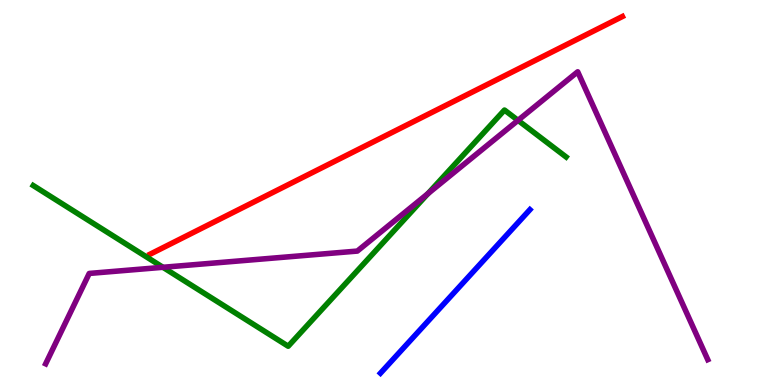[{'lines': ['blue', 'red'], 'intersections': []}, {'lines': ['green', 'red'], 'intersections': []}, {'lines': ['purple', 'red'], 'intersections': []}, {'lines': ['blue', 'green'], 'intersections': []}, {'lines': ['blue', 'purple'], 'intersections': []}, {'lines': ['green', 'purple'], 'intersections': [{'x': 2.1, 'y': 3.06}, {'x': 5.52, 'y': 4.97}, {'x': 6.68, 'y': 6.87}]}]